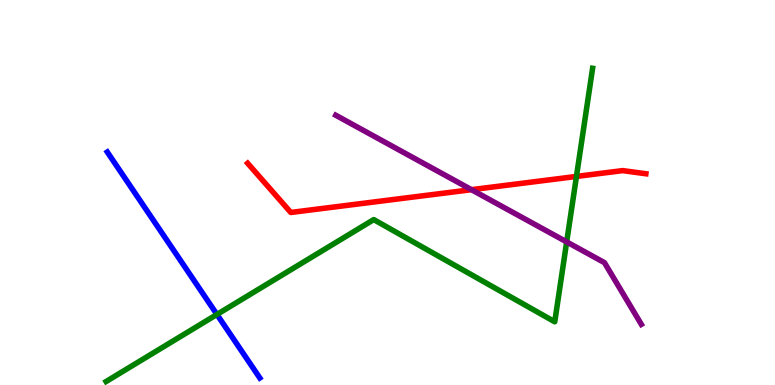[{'lines': ['blue', 'red'], 'intersections': []}, {'lines': ['green', 'red'], 'intersections': [{'x': 7.44, 'y': 5.42}]}, {'lines': ['purple', 'red'], 'intersections': [{'x': 6.08, 'y': 5.07}]}, {'lines': ['blue', 'green'], 'intersections': [{'x': 2.8, 'y': 1.83}]}, {'lines': ['blue', 'purple'], 'intersections': []}, {'lines': ['green', 'purple'], 'intersections': [{'x': 7.31, 'y': 3.72}]}]